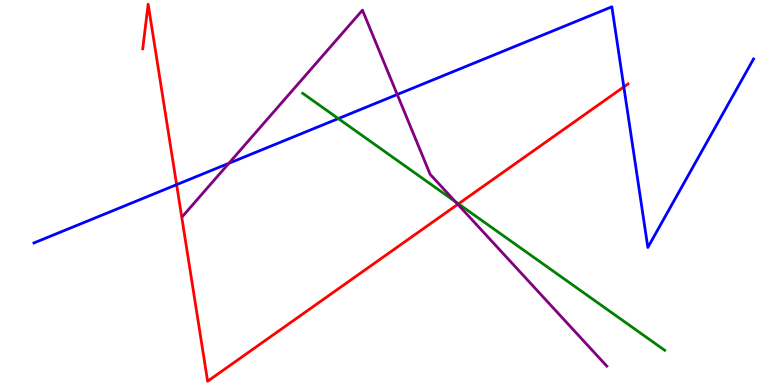[{'lines': ['blue', 'red'], 'intersections': [{'x': 2.28, 'y': 5.2}, {'x': 8.05, 'y': 7.74}]}, {'lines': ['green', 'red'], 'intersections': [{'x': 5.92, 'y': 4.7}]}, {'lines': ['purple', 'red'], 'intersections': [{'x': 5.91, 'y': 4.69}]}, {'lines': ['blue', 'green'], 'intersections': [{'x': 4.37, 'y': 6.92}]}, {'lines': ['blue', 'purple'], 'intersections': [{'x': 2.95, 'y': 5.76}, {'x': 5.13, 'y': 7.55}]}, {'lines': ['green', 'purple'], 'intersections': [{'x': 5.88, 'y': 4.76}]}]